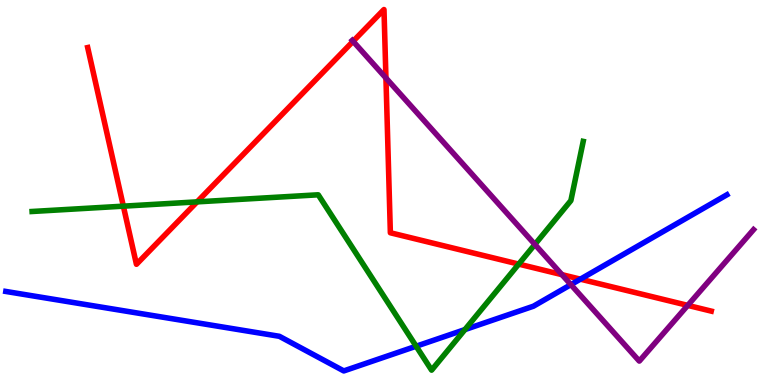[{'lines': ['blue', 'red'], 'intersections': [{'x': 7.49, 'y': 2.75}]}, {'lines': ['green', 'red'], 'intersections': [{'x': 1.59, 'y': 4.65}, {'x': 2.54, 'y': 4.76}, {'x': 6.69, 'y': 3.14}]}, {'lines': ['purple', 'red'], 'intersections': [{'x': 4.56, 'y': 8.93}, {'x': 4.98, 'y': 7.97}, {'x': 7.25, 'y': 2.87}, {'x': 8.87, 'y': 2.07}]}, {'lines': ['blue', 'green'], 'intersections': [{'x': 5.37, 'y': 1.01}, {'x': 6.0, 'y': 1.44}]}, {'lines': ['blue', 'purple'], 'intersections': [{'x': 7.37, 'y': 2.61}]}, {'lines': ['green', 'purple'], 'intersections': [{'x': 6.9, 'y': 3.65}]}]